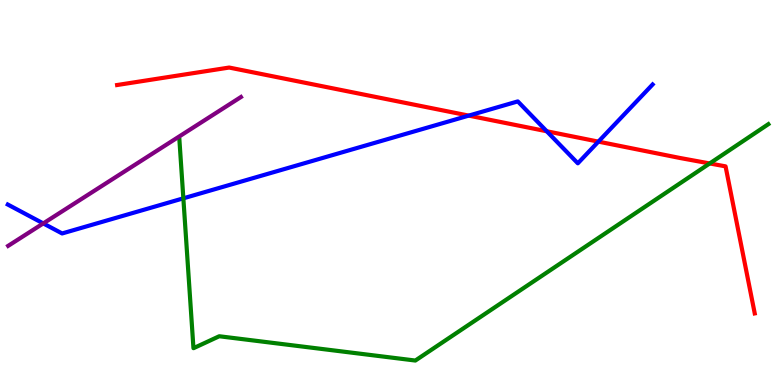[{'lines': ['blue', 'red'], 'intersections': [{'x': 6.05, 'y': 7.0}, {'x': 7.05, 'y': 6.59}, {'x': 7.72, 'y': 6.32}]}, {'lines': ['green', 'red'], 'intersections': [{'x': 9.16, 'y': 5.75}]}, {'lines': ['purple', 'red'], 'intersections': []}, {'lines': ['blue', 'green'], 'intersections': [{'x': 2.37, 'y': 4.85}]}, {'lines': ['blue', 'purple'], 'intersections': [{'x': 0.558, 'y': 4.2}]}, {'lines': ['green', 'purple'], 'intersections': []}]